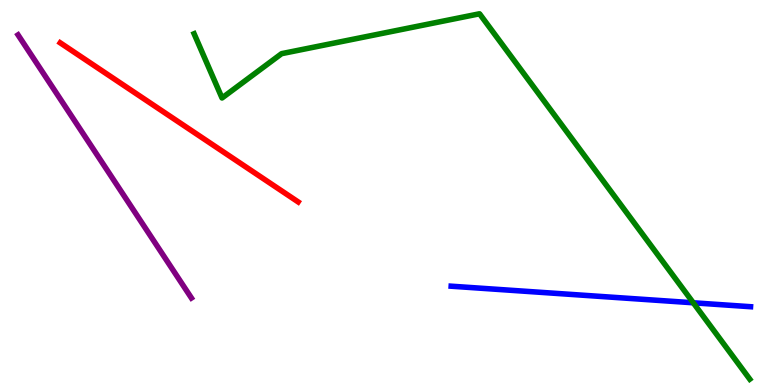[{'lines': ['blue', 'red'], 'intersections': []}, {'lines': ['green', 'red'], 'intersections': []}, {'lines': ['purple', 'red'], 'intersections': []}, {'lines': ['blue', 'green'], 'intersections': [{'x': 8.95, 'y': 2.14}]}, {'lines': ['blue', 'purple'], 'intersections': []}, {'lines': ['green', 'purple'], 'intersections': []}]